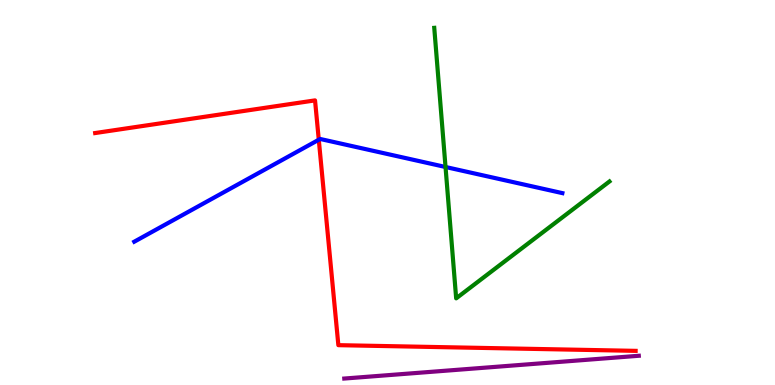[{'lines': ['blue', 'red'], 'intersections': [{'x': 4.11, 'y': 6.37}]}, {'lines': ['green', 'red'], 'intersections': []}, {'lines': ['purple', 'red'], 'intersections': []}, {'lines': ['blue', 'green'], 'intersections': [{'x': 5.75, 'y': 5.66}]}, {'lines': ['blue', 'purple'], 'intersections': []}, {'lines': ['green', 'purple'], 'intersections': []}]